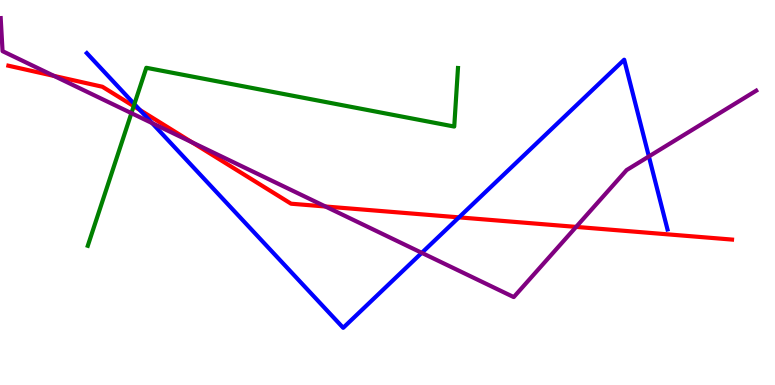[{'lines': ['blue', 'red'], 'intersections': [{'x': 1.8, 'y': 7.14}, {'x': 5.92, 'y': 4.35}]}, {'lines': ['green', 'red'], 'intersections': [{'x': 1.73, 'y': 7.24}]}, {'lines': ['purple', 'red'], 'intersections': [{'x': 0.697, 'y': 8.03}, {'x': 2.48, 'y': 6.3}, {'x': 4.2, 'y': 4.64}, {'x': 7.43, 'y': 4.11}]}, {'lines': ['blue', 'green'], 'intersections': [{'x': 1.73, 'y': 7.3}]}, {'lines': ['blue', 'purple'], 'intersections': [{'x': 1.96, 'y': 6.8}, {'x': 5.44, 'y': 3.43}, {'x': 8.37, 'y': 5.94}]}, {'lines': ['green', 'purple'], 'intersections': [{'x': 1.7, 'y': 7.06}]}]